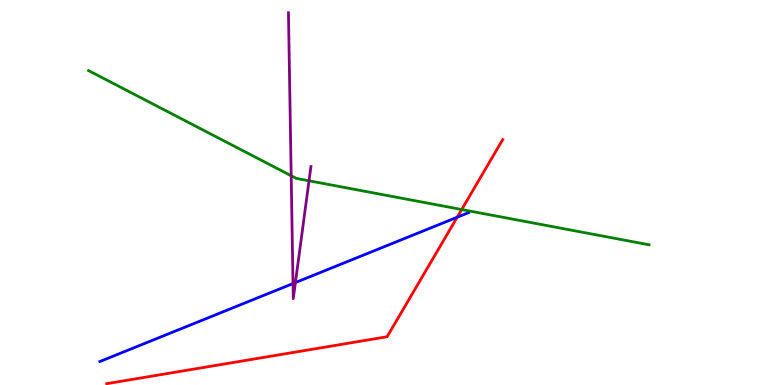[{'lines': ['blue', 'red'], 'intersections': [{'x': 5.9, 'y': 4.36}]}, {'lines': ['green', 'red'], 'intersections': [{'x': 5.96, 'y': 4.56}]}, {'lines': ['purple', 'red'], 'intersections': []}, {'lines': ['blue', 'green'], 'intersections': []}, {'lines': ['blue', 'purple'], 'intersections': [{'x': 3.78, 'y': 2.64}, {'x': 3.81, 'y': 2.66}]}, {'lines': ['green', 'purple'], 'intersections': [{'x': 3.76, 'y': 5.43}, {'x': 3.99, 'y': 5.3}]}]